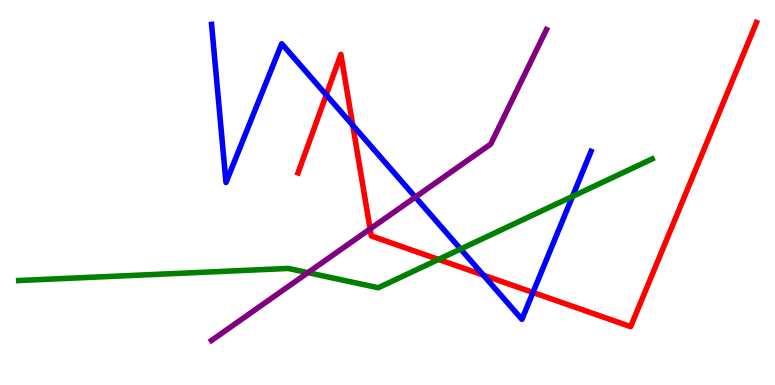[{'lines': ['blue', 'red'], 'intersections': [{'x': 4.21, 'y': 7.54}, {'x': 4.55, 'y': 6.75}, {'x': 6.24, 'y': 2.85}, {'x': 6.88, 'y': 2.4}]}, {'lines': ['green', 'red'], 'intersections': [{'x': 5.66, 'y': 3.26}]}, {'lines': ['purple', 'red'], 'intersections': [{'x': 4.78, 'y': 4.05}]}, {'lines': ['blue', 'green'], 'intersections': [{'x': 5.94, 'y': 3.53}, {'x': 7.39, 'y': 4.9}]}, {'lines': ['blue', 'purple'], 'intersections': [{'x': 5.36, 'y': 4.88}]}, {'lines': ['green', 'purple'], 'intersections': [{'x': 3.97, 'y': 2.92}]}]